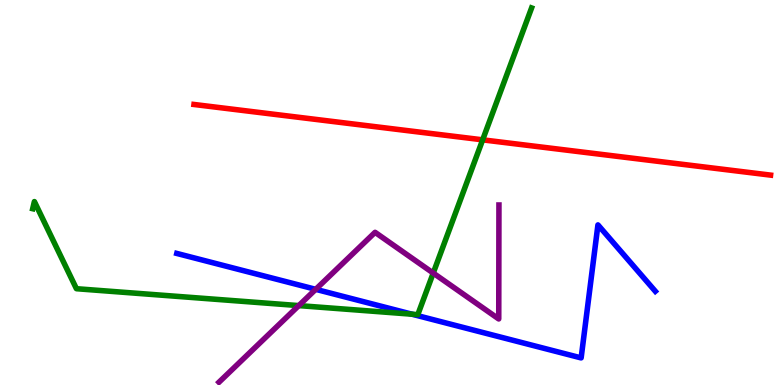[{'lines': ['blue', 'red'], 'intersections': []}, {'lines': ['green', 'red'], 'intersections': [{'x': 6.23, 'y': 6.37}]}, {'lines': ['purple', 'red'], 'intersections': []}, {'lines': ['blue', 'green'], 'intersections': [{'x': 5.32, 'y': 1.84}]}, {'lines': ['blue', 'purple'], 'intersections': [{'x': 4.07, 'y': 2.48}]}, {'lines': ['green', 'purple'], 'intersections': [{'x': 3.86, 'y': 2.06}, {'x': 5.59, 'y': 2.91}]}]